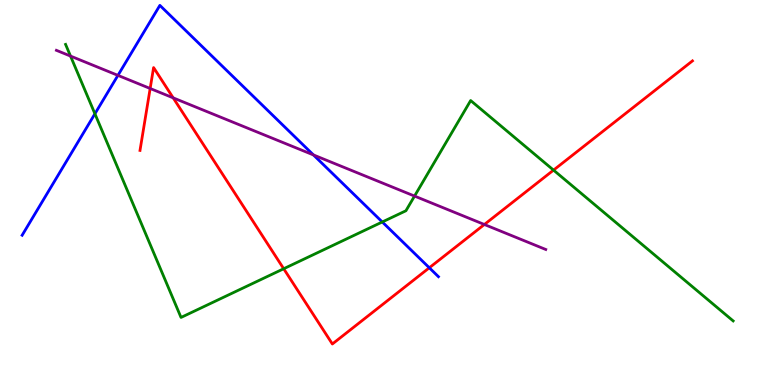[{'lines': ['blue', 'red'], 'intersections': [{'x': 5.54, 'y': 3.04}]}, {'lines': ['green', 'red'], 'intersections': [{'x': 3.66, 'y': 3.02}, {'x': 7.14, 'y': 5.58}]}, {'lines': ['purple', 'red'], 'intersections': [{'x': 1.94, 'y': 7.7}, {'x': 2.23, 'y': 7.46}, {'x': 6.25, 'y': 4.17}]}, {'lines': ['blue', 'green'], 'intersections': [{'x': 1.22, 'y': 7.04}, {'x': 4.93, 'y': 4.23}]}, {'lines': ['blue', 'purple'], 'intersections': [{'x': 1.52, 'y': 8.04}, {'x': 4.04, 'y': 5.98}]}, {'lines': ['green', 'purple'], 'intersections': [{'x': 0.91, 'y': 8.54}, {'x': 5.35, 'y': 4.91}]}]